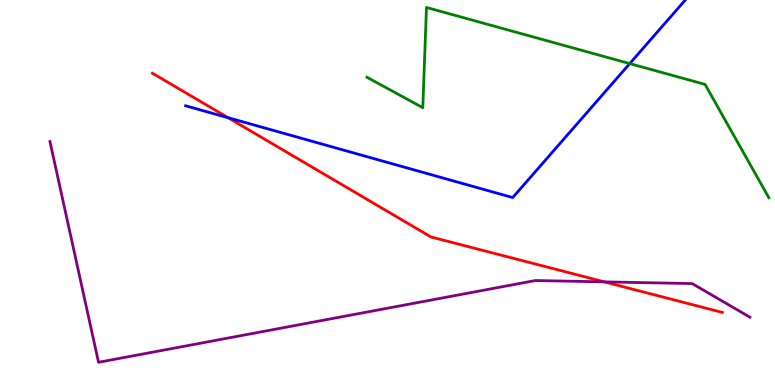[{'lines': ['blue', 'red'], 'intersections': [{'x': 2.94, 'y': 6.94}]}, {'lines': ['green', 'red'], 'intersections': []}, {'lines': ['purple', 'red'], 'intersections': [{'x': 7.8, 'y': 2.68}]}, {'lines': ['blue', 'green'], 'intersections': [{'x': 8.13, 'y': 8.35}]}, {'lines': ['blue', 'purple'], 'intersections': []}, {'lines': ['green', 'purple'], 'intersections': []}]